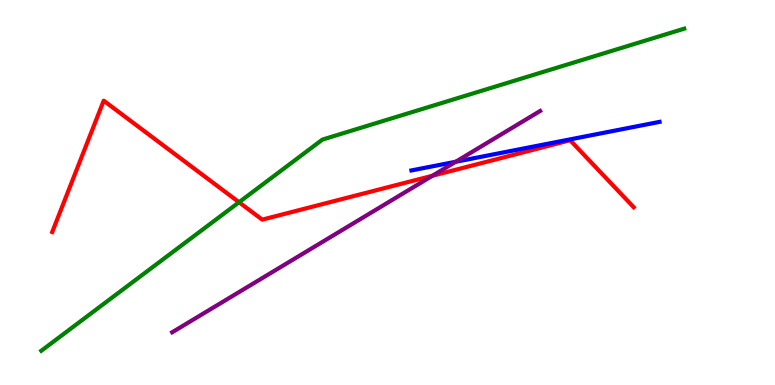[{'lines': ['blue', 'red'], 'intersections': []}, {'lines': ['green', 'red'], 'intersections': [{'x': 3.08, 'y': 4.75}]}, {'lines': ['purple', 'red'], 'intersections': [{'x': 5.58, 'y': 5.44}]}, {'lines': ['blue', 'green'], 'intersections': []}, {'lines': ['blue', 'purple'], 'intersections': [{'x': 5.88, 'y': 5.8}]}, {'lines': ['green', 'purple'], 'intersections': []}]